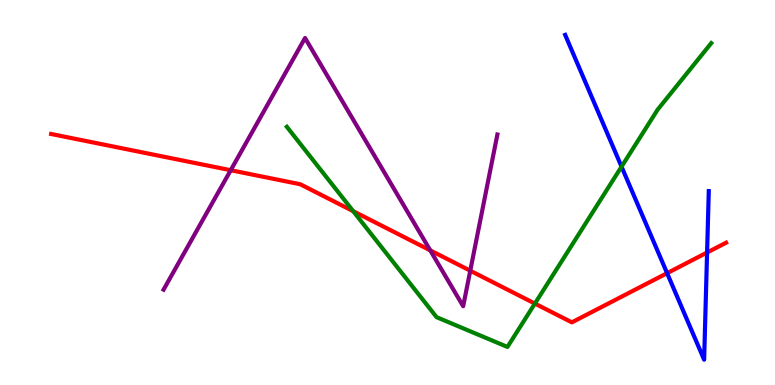[{'lines': ['blue', 'red'], 'intersections': [{'x': 8.61, 'y': 2.9}, {'x': 9.12, 'y': 3.44}]}, {'lines': ['green', 'red'], 'intersections': [{'x': 4.56, 'y': 4.51}, {'x': 6.9, 'y': 2.11}]}, {'lines': ['purple', 'red'], 'intersections': [{'x': 2.98, 'y': 5.58}, {'x': 5.55, 'y': 3.5}, {'x': 6.07, 'y': 2.97}]}, {'lines': ['blue', 'green'], 'intersections': [{'x': 8.02, 'y': 5.67}]}, {'lines': ['blue', 'purple'], 'intersections': []}, {'lines': ['green', 'purple'], 'intersections': []}]